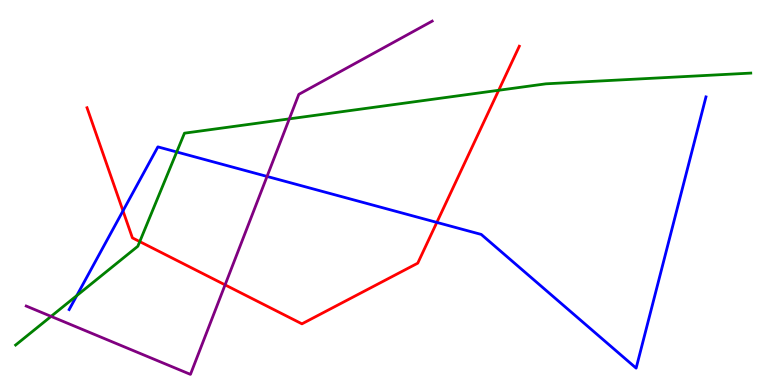[{'lines': ['blue', 'red'], 'intersections': [{'x': 1.59, 'y': 4.52}, {'x': 5.64, 'y': 4.22}]}, {'lines': ['green', 'red'], 'intersections': [{'x': 1.8, 'y': 3.72}, {'x': 6.43, 'y': 7.66}]}, {'lines': ['purple', 'red'], 'intersections': [{'x': 2.9, 'y': 2.6}]}, {'lines': ['blue', 'green'], 'intersections': [{'x': 0.99, 'y': 2.32}, {'x': 2.28, 'y': 6.05}]}, {'lines': ['blue', 'purple'], 'intersections': [{'x': 3.45, 'y': 5.42}]}, {'lines': ['green', 'purple'], 'intersections': [{'x': 0.659, 'y': 1.78}, {'x': 3.73, 'y': 6.91}]}]